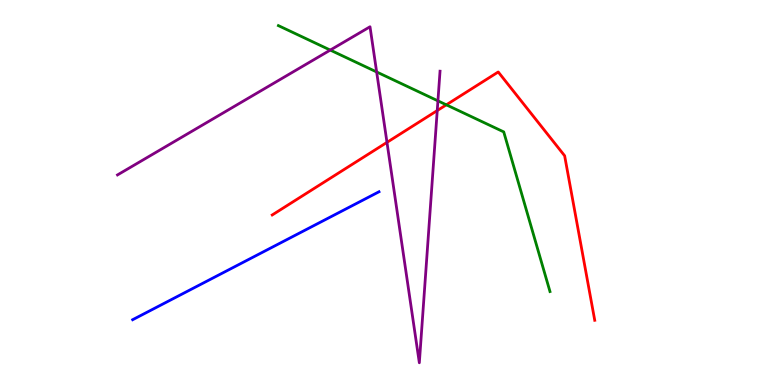[{'lines': ['blue', 'red'], 'intersections': []}, {'lines': ['green', 'red'], 'intersections': [{'x': 5.76, 'y': 7.28}]}, {'lines': ['purple', 'red'], 'intersections': [{'x': 4.99, 'y': 6.3}, {'x': 5.64, 'y': 7.13}]}, {'lines': ['blue', 'green'], 'intersections': []}, {'lines': ['blue', 'purple'], 'intersections': []}, {'lines': ['green', 'purple'], 'intersections': [{'x': 4.26, 'y': 8.7}, {'x': 4.86, 'y': 8.13}, {'x': 5.65, 'y': 7.38}]}]